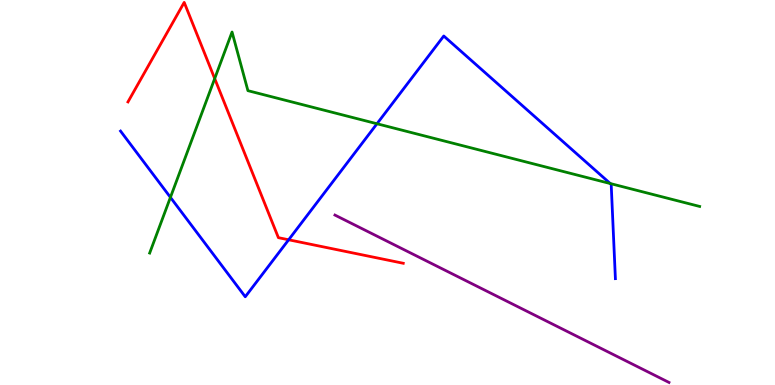[{'lines': ['blue', 'red'], 'intersections': [{'x': 3.72, 'y': 3.77}]}, {'lines': ['green', 'red'], 'intersections': [{'x': 2.77, 'y': 7.96}]}, {'lines': ['purple', 'red'], 'intersections': []}, {'lines': ['blue', 'green'], 'intersections': [{'x': 2.2, 'y': 4.87}, {'x': 4.86, 'y': 6.79}, {'x': 7.87, 'y': 5.23}]}, {'lines': ['blue', 'purple'], 'intersections': []}, {'lines': ['green', 'purple'], 'intersections': []}]